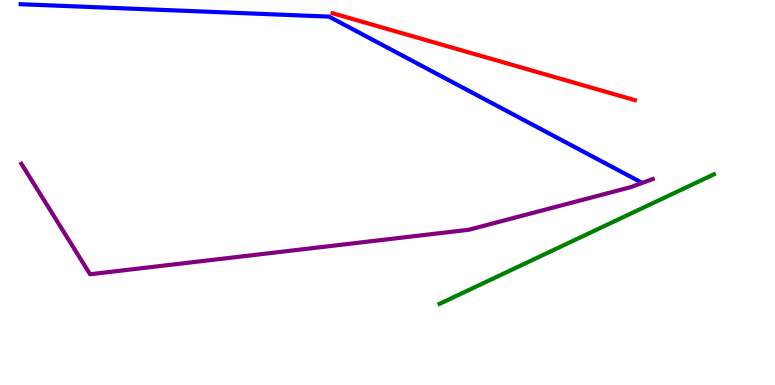[{'lines': ['blue', 'red'], 'intersections': []}, {'lines': ['green', 'red'], 'intersections': []}, {'lines': ['purple', 'red'], 'intersections': []}, {'lines': ['blue', 'green'], 'intersections': []}, {'lines': ['blue', 'purple'], 'intersections': []}, {'lines': ['green', 'purple'], 'intersections': []}]